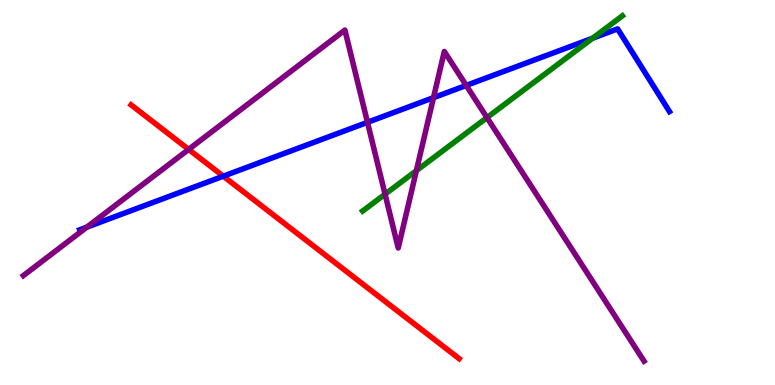[{'lines': ['blue', 'red'], 'intersections': [{'x': 2.88, 'y': 5.42}]}, {'lines': ['green', 'red'], 'intersections': []}, {'lines': ['purple', 'red'], 'intersections': [{'x': 2.43, 'y': 6.12}]}, {'lines': ['blue', 'green'], 'intersections': [{'x': 7.65, 'y': 9.01}]}, {'lines': ['blue', 'purple'], 'intersections': [{'x': 1.12, 'y': 4.1}, {'x': 4.74, 'y': 6.82}, {'x': 5.59, 'y': 7.46}, {'x': 6.02, 'y': 7.78}]}, {'lines': ['green', 'purple'], 'intersections': [{'x': 4.97, 'y': 4.96}, {'x': 5.37, 'y': 5.57}, {'x': 6.28, 'y': 6.95}]}]